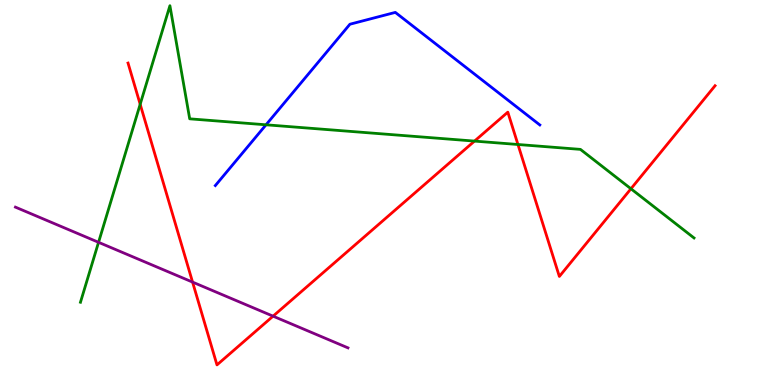[{'lines': ['blue', 'red'], 'intersections': []}, {'lines': ['green', 'red'], 'intersections': [{'x': 1.81, 'y': 7.29}, {'x': 6.12, 'y': 6.34}, {'x': 6.68, 'y': 6.25}, {'x': 8.14, 'y': 5.1}]}, {'lines': ['purple', 'red'], 'intersections': [{'x': 2.48, 'y': 2.67}, {'x': 3.52, 'y': 1.79}]}, {'lines': ['blue', 'green'], 'intersections': [{'x': 3.43, 'y': 6.76}]}, {'lines': ['blue', 'purple'], 'intersections': []}, {'lines': ['green', 'purple'], 'intersections': [{'x': 1.27, 'y': 3.71}]}]